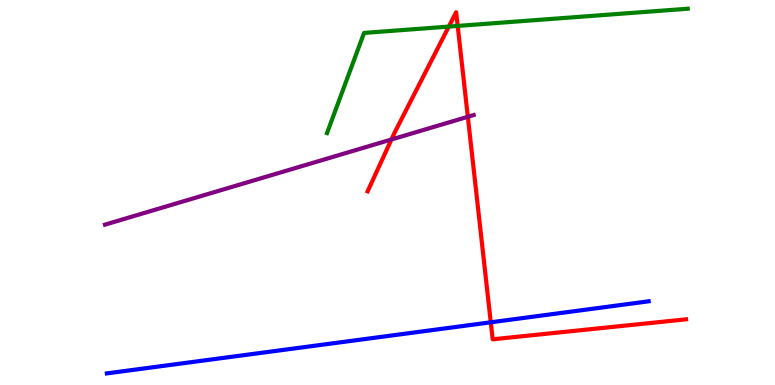[{'lines': ['blue', 'red'], 'intersections': [{'x': 6.33, 'y': 1.63}]}, {'lines': ['green', 'red'], 'intersections': [{'x': 5.79, 'y': 9.31}, {'x': 5.91, 'y': 9.33}]}, {'lines': ['purple', 'red'], 'intersections': [{'x': 5.05, 'y': 6.38}, {'x': 6.04, 'y': 6.97}]}, {'lines': ['blue', 'green'], 'intersections': []}, {'lines': ['blue', 'purple'], 'intersections': []}, {'lines': ['green', 'purple'], 'intersections': []}]